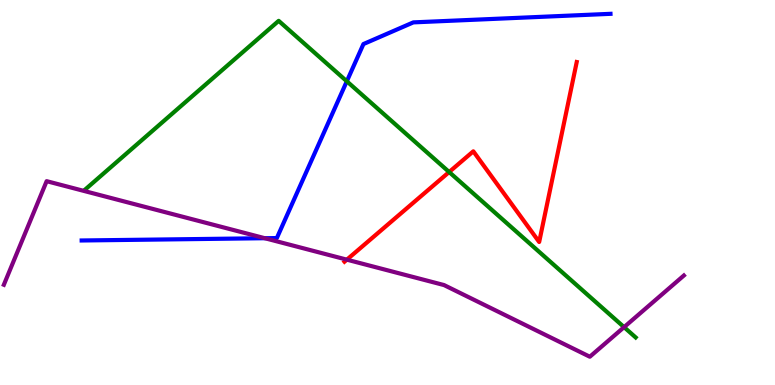[{'lines': ['blue', 'red'], 'intersections': []}, {'lines': ['green', 'red'], 'intersections': [{'x': 5.8, 'y': 5.53}]}, {'lines': ['purple', 'red'], 'intersections': [{'x': 4.48, 'y': 3.26}]}, {'lines': ['blue', 'green'], 'intersections': [{'x': 4.48, 'y': 7.89}]}, {'lines': ['blue', 'purple'], 'intersections': [{'x': 3.42, 'y': 3.81}]}, {'lines': ['green', 'purple'], 'intersections': [{'x': 8.05, 'y': 1.5}]}]